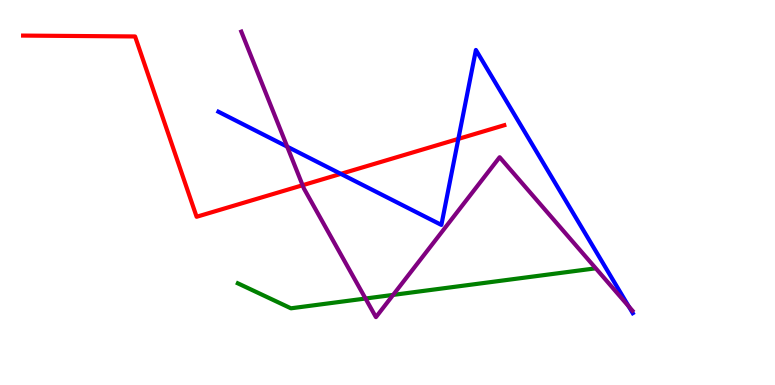[{'lines': ['blue', 'red'], 'intersections': [{'x': 4.4, 'y': 5.48}, {'x': 5.91, 'y': 6.39}]}, {'lines': ['green', 'red'], 'intersections': []}, {'lines': ['purple', 'red'], 'intersections': [{'x': 3.9, 'y': 5.19}]}, {'lines': ['blue', 'green'], 'intersections': []}, {'lines': ['blue', 'purple'], 'intersections': [{'x': 3.71, 'y': 6.19}, {'x': 8.11, 'y': 2.04}]}, {'lines': ['green', 'purple'], 'intersections': [{'x': 4.72, 'y': 2.25}, {'x': 5.07, 'y': 2.34}]}]